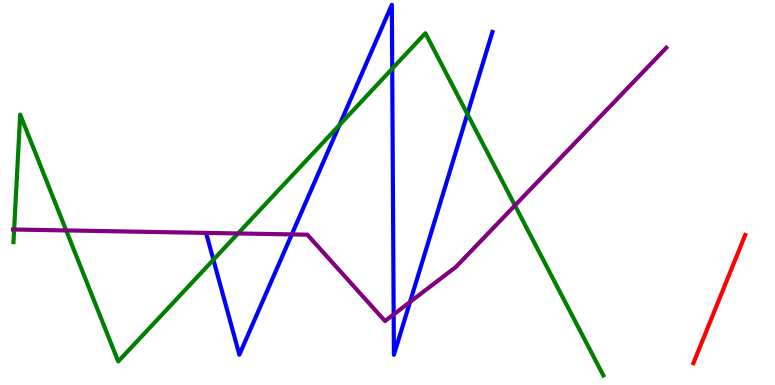[{'lines': ['blue', 'red'], 'intersections': []}, {'lines': ['green', 'red'], 'intersections': []}, {'lines': ['purple', 'red'], 'intersections': []}, {'lines': ['blue', 'green'], 'intersections': [{'x': 2.75, 'y': 3.25}, {'x': 4.38, 'y': 6.75}, {'x': 5.06, 'y': 8.22}, {'x': 6.03, 'y': 7.04}]}, {'lines': ['blue', 'purple'], 'intersections': [{'x': 3.76, 'y': 3.91}, {'x': 5.08, 'y': 1.83}, {'x': 5.29, 'y': 2.16}]}, {'lines': ['green', 'purple'], 'intersections': [{'x': 0.182, 'y': 4.04}, {'x': 0.854, 'y': 4.01}, {'x': 3.07, 'y': 3.94}, {'x': 6.64, 'y': 4.66}]}]